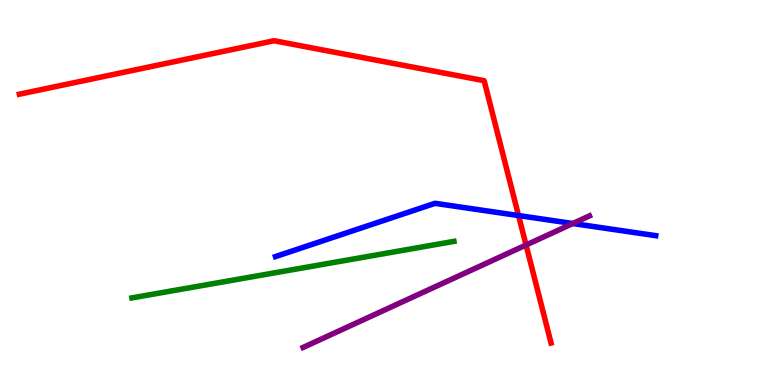[{'lines': ['blue', 'red'], 'intersections': [{'x': 6.69, 'y': 4.4}]}, {'lines': ['green', 'red'], 'intersections': []}, {'lines': ['purple', 'red'], 'intersections': [{'x': 6.79, 'y': 3.64}]}, {'lines': ['blue', 'green'], 'intersections': []}, {'lines': ['blue', 'purple'], 'intersections': [{'x': 7.39, 'y': 4.19}]}, {'lines': ['green', 'purple'], 'intersections': []}]